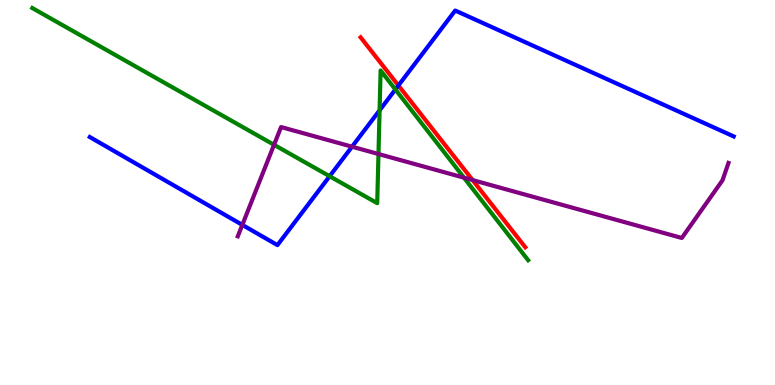[{'lines': ['blue', 'red'], 'intersections': [{'x': 5.14, 'y': 7.78}]}, {'lines': ['green', 'red'], 'intersections': []}, {'lines': ['purple', 'red'], 'intersections': [{'x': 6.1, 'y': 5.32}]}, {'lines': ['blue', 'green'], 'intersections': [{'x': 4.25, 'y': 5.42}, {'x': 4.9, 'y': 7.13}, {'x': 5.1, 'y': 7.68}]}, {'lines': ['blue', 'purple'], 'intersections': [{'x': 3.13, 'y': 4.16}, {'x': 4.54, 'y': 6.19}]}, {'lines': ['green', 'purple'], 'intersections': [{'x': 3.54, 'y': 6.24}, {'x': 4.88, 'y': 6.0}, {'x': 5.99, 'y': 5.39}]}]